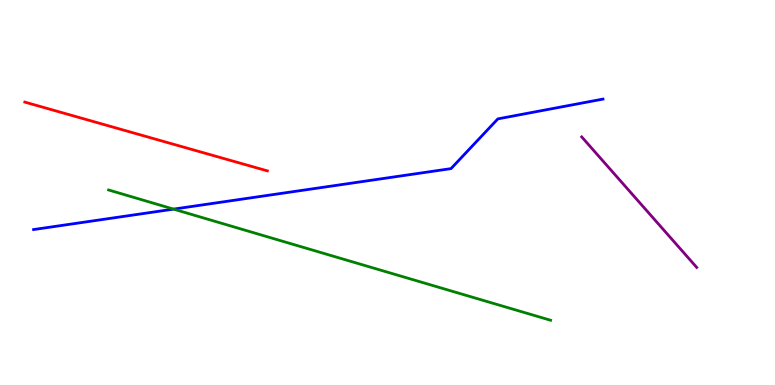[{'lines': ['blue', 'red'], 'intersections': []}, {'lines': ['green', 'red'], 'intersections': []}, {'lines': ['purple', 'red'], 'intersections': []}, {'lines': ['blue', 'green'], 'intersections': [{'x': 2.24, 'y': 4.57}]}, {'lines': ['blue', 'purple'], 'intersections': []}, {'lines': ['green', 'purple'], 'intersections': []}]